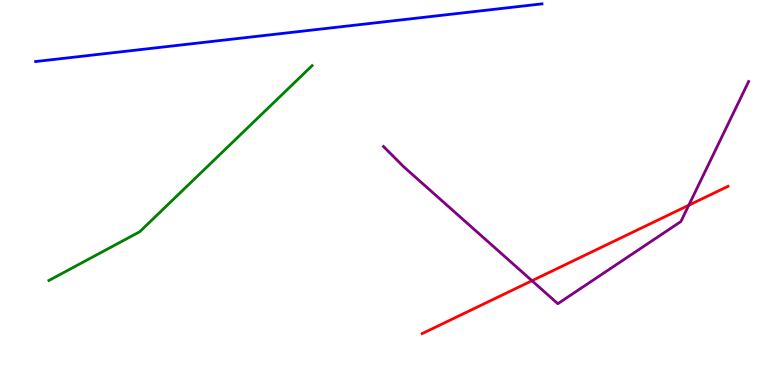[{'lines': ['blue', 'red'], 'intersections': []}, {'lines': ['green', 'red'], 'intersections': []}, {'lines': ['purple', 'red'], 'intersections': [{'x': 6.86, 'y': 2.71}, {'x': 8.89, 'y': 4.67}]}, {'lines': ['blue', 'green'], 'intersections': []}, {'lines': ['blue', 'purple'], 'intersections': []}, {'lines': ['green', 'purple'], 'intersections': []}]